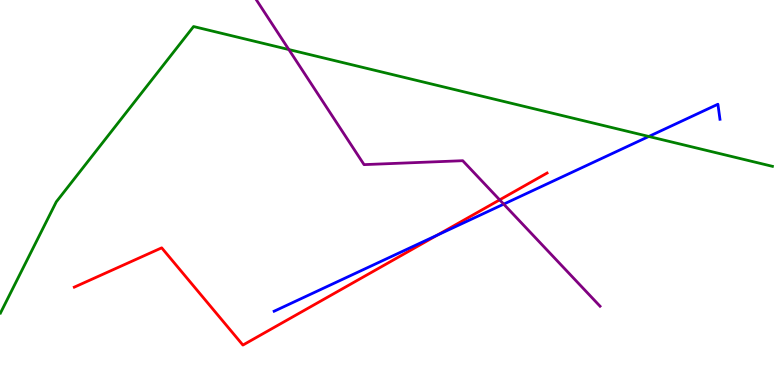[{'lines': ['blue', 'red'], 'intersections': [{'x': 5.64, 'y': 3.89}]}, {'lines': ['green', 'red'], 'intersections': []}, {'lines': ['purple', 'red'], 'intersections': [{'x': 6.45, 'y': 4.81}]}, {'lines': ['blue', 'green'], 'intersections': [{'x': 8.37, 'y': 6.46}]}, {'lines': ['blue', 'purple'], 'intersections': [{'x': 6.5, 'y': 4.7}]}, {'lines': ['green', 'purple'], 'intersections': [{'x': 3.73, 'y': 8.71}]}]